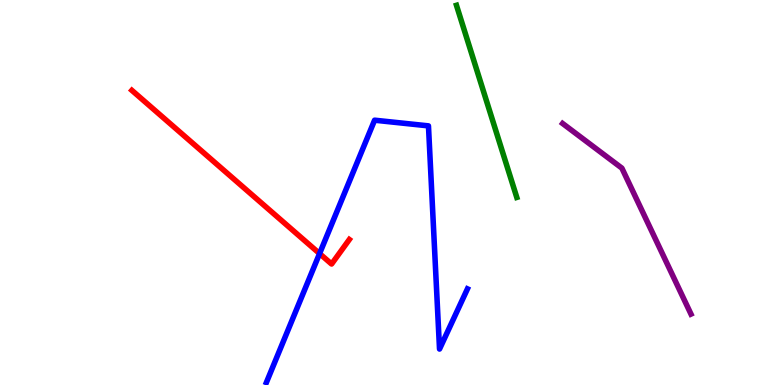[{'lines': ['blue', 'red'], 'intersections': [{'x': 4.12, 'y': 3.41}]}, {'lines': ['green', 'red'], 'intersections': []}, {'lines': ['purple', 'red'], 'intersections': []}, {'lines': ['blue', 'green'], 'intersections': []}, {'lines': ['blue', 'purple'], 'intersections': []}, {'lines': ['green', 'purple'], 'intersections': []}]